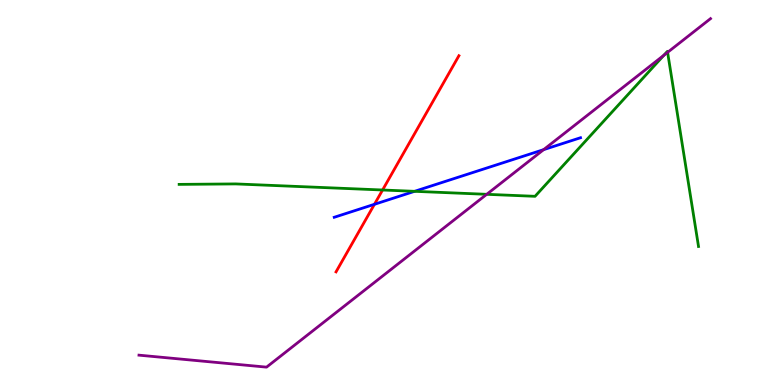[{'lines': ['blue', 'red'], 'intersections': [{'x': 4.83, 'y': 4.69}]}, {'lines': ['green', 'red'], 'intersections': [{'x': 4.94, 'y': 5.06}]}, {'lines': ['purple', 'red'], 'intersections': []}, {'lines': ['blue', 'green'], 'intersections': [{'x': 5.35, 'y': 5.03}]}, {'lines': ['blue', 'purple'], 'intersections': [{'x': 7.01, 'y': 6.11}]}, {'lines': ['green', 'purple'], 'intersections': [{'x': 6.28, 'y': 4.95}, {'x': 8.57, 'y': 8.56}, {'x': 8.61, 'y': 8.64}]}]